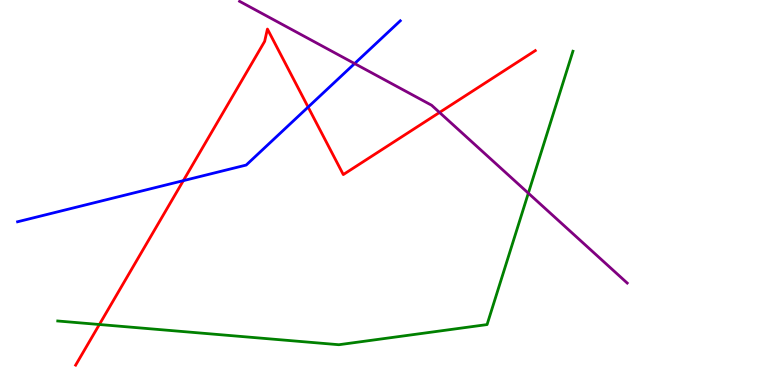[{'lines': ['blue', 'red'], 'intersections': [{'x': 2.37, 'y': 5.31}, {'x': 3.98, 'y': 7.22}]}, {'lines': ['green', 'red'], 'intersections': [{'x': 1.28, 'y': 1.57}]}, {'lines': ['purple', 'red'], 'intersections': [{'x': 5.67, 'y': 7.08}]}, {'lines': ['blue', 'green'], 'intersections': []}, {'lines': ['blue', 'purple'], 'intersections': [{'x': 4.58, 'y': 8.35}]}, {'lines': ['green', 'purple'], 'intersections': [{'x': 6.82, 'y': 4.98}]}]